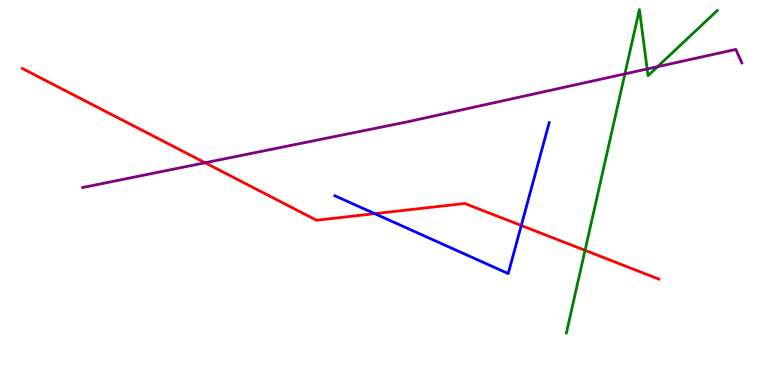[{'lines': ['blue', 'red'], 'intersections': [{'x': 4.84, 'y': 4.45}, {'x': 6.73, 'y': 4.14}]}, {'lines': ['green', 'red'], 'intersections': [{'x': 7.55, 'y': 3.5}]}, {'lines': ['purple', 'red'], 'intersections': [{'x': 2.65, 'y': 5.77}]}, {'lines': ['blue', 'green'], 'intersections': []}, {'lines': ['blue', 'purple'], 'intersections': []}, {'lines': ['green', 'purple'], 'intersections': [{'x': 8.06, 'y': 8.08}, {'x': 8.35, 'y': 8.21}, {'x': 8.48, 'y': 8.27}]}]